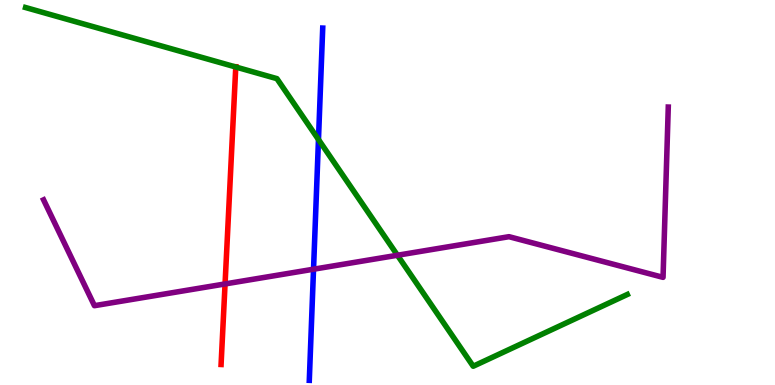[{'lines': ['blue', 'red'], 'intersections': []}, {'lines': ['green', 'red'], 'intersections': [{'x': 3.04, 'y': 8.26}]}, {'lines': ['purple', 'red'], 'intersections': [{'x': 2.9, 'y': 2.62}]}, {'lines': ['blue', 'green'], 'intersections': [{'x': 4.11, 'y': 6.38}]}, {'lines': ['blue', 'purple'], 'intersections': [{'x': 4.05, 'y': 3.01}]}, {'lines': ['green', 'purple'], 'intersections': [{'x': 5.13, 'y': 3.37}]}]